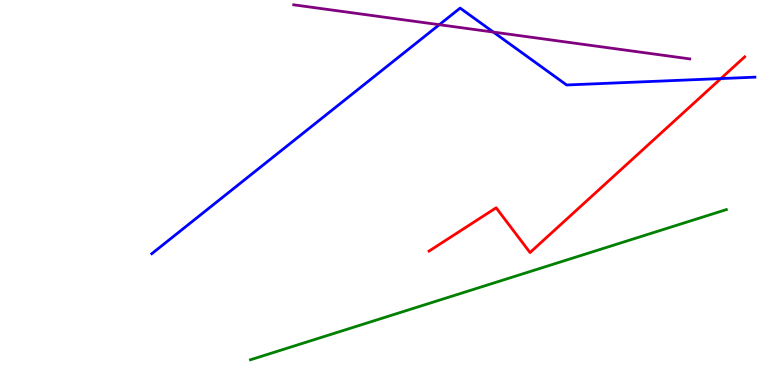[{'lines': ['blue', 'red'], 'intersections': [{'x': 9.3, 'y': 7.96}]}, {'lines': ['green', 'red'], 'intersections': []}, {'lines': ['purple', 'red'], 'intersections': []}, {'lines': ['blue', 'green'], 'intersections': []}, {'lines': ['blue', 'purple'], 'intersections': [{'x': 5.67, 'y': 9.36}, {'x': 6.37, 'y': 9.17}]}, {'lines': ['green', 'purple'], 'intersections': []}]